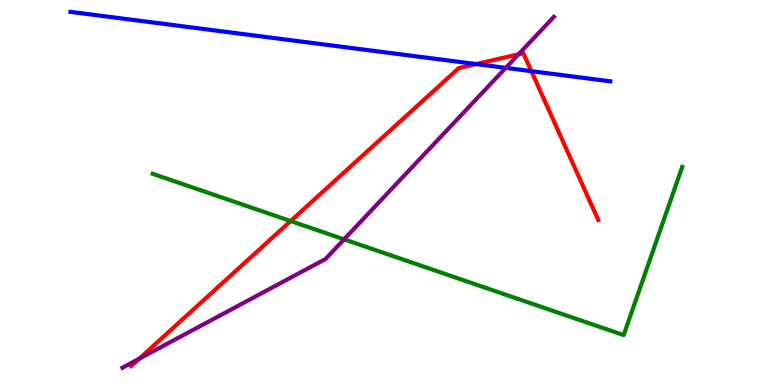[{'lines': ['blue', 'red'], 'intersections': [{'x': 6.15, 'y': 8.34}, {'x': 6.86, 'y': 8.15}]}, {'lines': ['green', 'red'], 'intersections': [{'x': 3.75, 'y': 4.26}]}, {'lines': ['purple', 'red'], 'intersections': [{'x': 1.8, 'y': 0.683}, {'x': 6.69, 'y': 8.59}]}, {'lines': ['blue', 'green'], 'intersections': []}, {'lines': ['blue', 'purple'], 'intersections': [{'x': 6.53, 'y': 8.24}]}, {'lines': ['green', 'purple'], 'intersections': [{'x': 4.44, 'y': 3.78}]}]